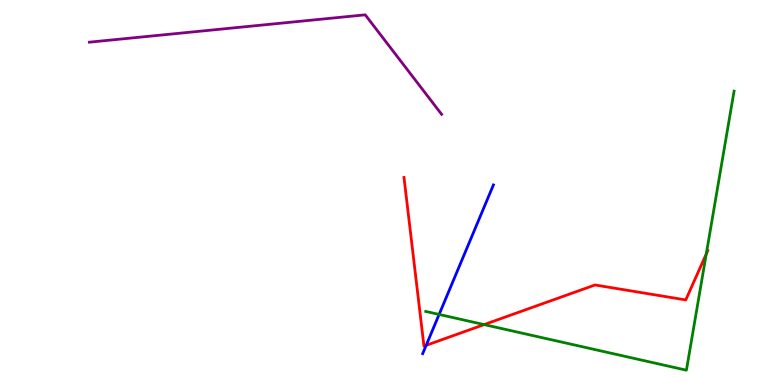[{'lines': ['blue', 'red'], 'intersections': [{'x': 5.5, 'y': 1.03}]}, {'lines': ['green', 'red'], 'intersections': [{'x': 6.25, 'y': 1.57}, {'x': 9.11, 'y': 3.4}]}, {'lines': ['purple', 'red'], 'intersections': []}, {'lines': ['blue', 'green'], 'intersections': [{'x': 5.67, 'y': 1.83}]}, {'lines': ['blue', 'purple'], 'intersections': []}, {'lines': ['green', 'purple'], 'intersections': []}]